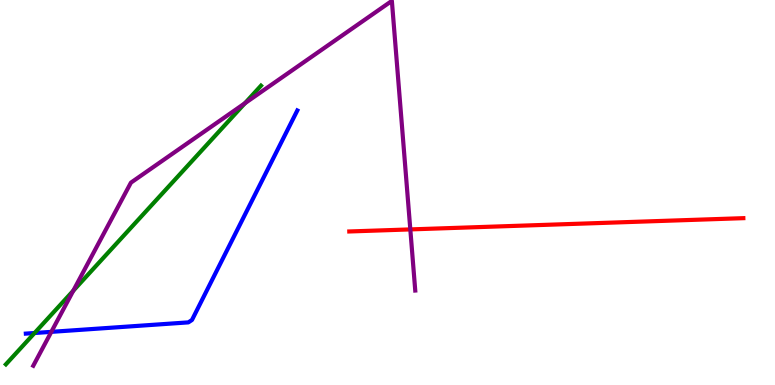[{'lines': ['blue', 'red'], 'intersections': []}, {'lines': ['green', 'red'], 'intersections': []}, {'lines': ['purple', 'red'], 'intersections': [{'x': 5.29, 'y': 4.04}]}, {'lines': ['blue', 'green'], 'intersections': [{'x': 0.446, 'y': 1.35}]}, {'lines': ['blue', 'purple'], 'intersections': [{'x': 0.662, 'y': 1.38}]}, {'lines': ['green', 'purple'], 'intersections': [{'x': 0.946, 'y': 2.45}, {'x': 3.16, 'y': 7.32}]}]